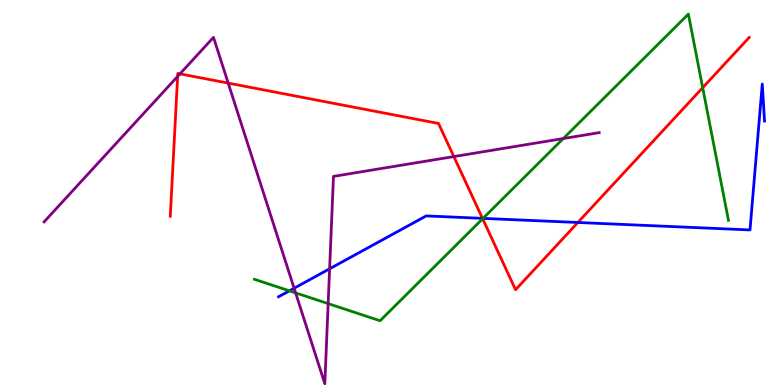[{'lines': ['blue', 'red'], 'intersections': [{'x': 6.23, 'y': 4.33}, {'x': 7.46, 'y': 4.22}]}, {'lines': ['green', 'red'], 'intersections': [{'x': 6.23, 'y': 4.32}, {'x': 9.07, 'y': 7.72}]}, {'lines': ['purple', 'red'], 'intersections': [{'x': 2.29, 'y': 8.02}, {'x': 2.32, 'y': 8.08}, {'x': 2.94, 'y': 7.84}, {'x': 5.86, 'y': 5.93}]}, {'lines': ['blue', 'green'], 'intersections': [{'x': 3.73, 'y': 2.45}, {'x': 6.23, 'y': 4.33}]}, {'lines': ['blue', 'purple'], 'intersections': [{'x': 3.8, 'y': 2.51}, {'x': 4.25, 'y': 3.02}]}, {'lines': ['green', 'purple'], 'intersections': [{'x': 3.81, 'y': 2.39}, {'x': 4.23, 'y': 2.11}, {'x': 7.27, 'y': 6.4}]}]